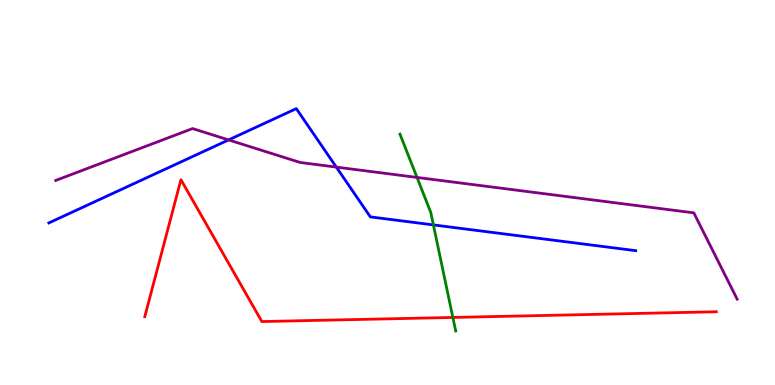[{'lines': ['blue', 'red'], 'intersections': []}, {'lines': ['green', 'red'], 'intersections': [{'x': 5.84, 'y': 1.75}]}, {'lines': ['purple', 'red'], 'intersections': []}, {'lines': ['blue', 'green'], 'intersections': [{'x': 5.59, 'y': 4.16}]}, {'lines': ['blue', 'purple'], 'intersections': [{'x': 2.95, 'y': 6.37}, {'x': 4.34, 'y': 5.66}]}, {'lines': ['green', 'purple'], 'intersections': [{'x': 5.38, 'y': 5.39}]}]